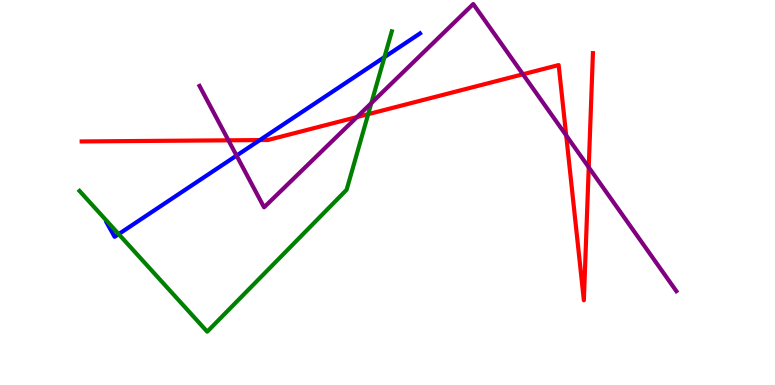[{'lines': ['blue', 'red'], 'intersections': [{'x': 3.35, 'y': 6.36}]}, {'lines': ['green', 'red'], 'intersections': [{'x': 4.75, 'y': 7.03}]}, {'lines': ['purple', 'red'], 'intersections': [{'x': 2.95, 'y': 6.36}, {'x': 4.61, 'y': 6.96}, {'x': 6.75, 'y': 8.07}, {'x': 7.31, 'y': 6.48}, {'x': 7.6, 'y': 5.66}]}, {'lines': ['blue', 'green'], 'intersections': [{'x': 1.53, 'y': 3.92}, {'x': 4.96, 'y': 8.52}]}, {'lines': ['blue', 'purple'], 'intersections': [{'x': 3.05, 'y': 5.96}]}, {'lines': ['green', 'purple'], 'intersections': [{'x': 4.79, 'y': 7.32}]}]